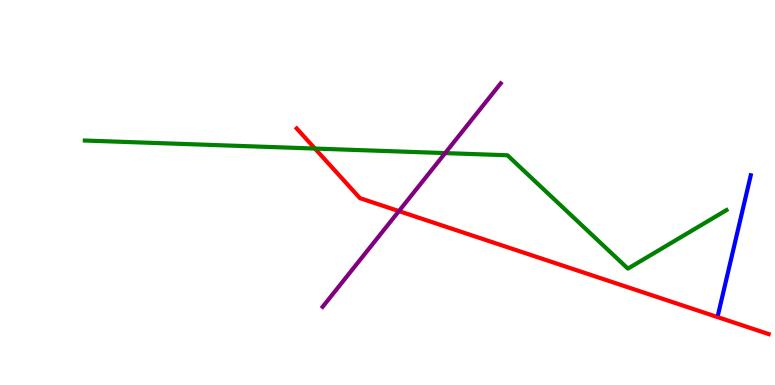[{'lines': ['blue', 'red'], 'intersections': []}, {'lines': ['green', 'red'], 'intersections': [{'x': 4.06, 'y': 6.14}]}, {'lines': ['purple', 'red'], 'intersections': [{'x': 5.15, 'y': 4.52}]}, {'lines': ['blue', 'green'], 'intersections': []}, {'lines': ['blue', 'purple'], 'intersections': []}, {'lines': ['green', 'purple'], 'intersections': [{'x': 5.74, 'y': 6.02}]}]